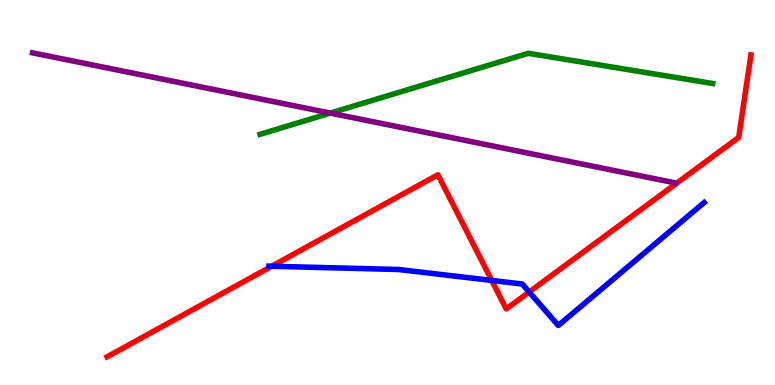[{'lines': ['blue', 'red'], 'intersections': [{'x': 3.51, 'y': 3.08}, {'x': 6.35, 'y': 2.72}, {'x': 6.83, 'y': 2.42}]}, {'lines': ['green', 'red'], 'intersections': []}, {'lines': ['purple', 'red'], 'intersections': []}, {'lines': ['blue', 'green'], 'intersections': []}, {'lines': ['blue', 'purple'], 'intersections': []}, {'lines': ['green', 'purple'], 'intersections': [{'x': 4.26, 'y': 7.06}]}]